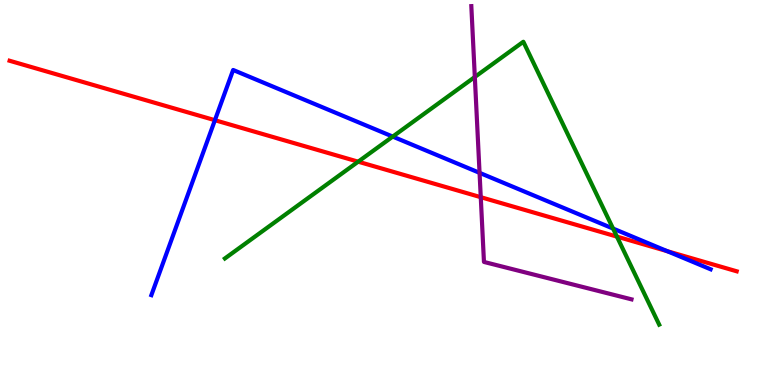[{'lines': ['blue', 'red'], 'intersections': [{'x': 2.77, 'y': 6.88}, {'x': 8.61, 'y': 3.48}]}, {'lines': ['green', 'red'], 'intersections': [{'x': 4.62, 'y': 5.8}, {'x': 7.96, 'y': 3.85}]}, {'lines': ['purple', 'red'], 'intersections': [{'x': 6.2, 'y': 4.88}]}, {'lines': ['blue', 'green'], 'intersections': [{'x': 5.07, 'y': 6.45}, {'x': 7.91, 'y': 4.06}]}, {'lines': ['blue', 'purple'], 'intersections': [{'x': 6.19, 'y': 5.51}]}, {'lines': ['green', 'purple'], 'intersections': [{'x': 6.13, 'y': 8.0}]}]